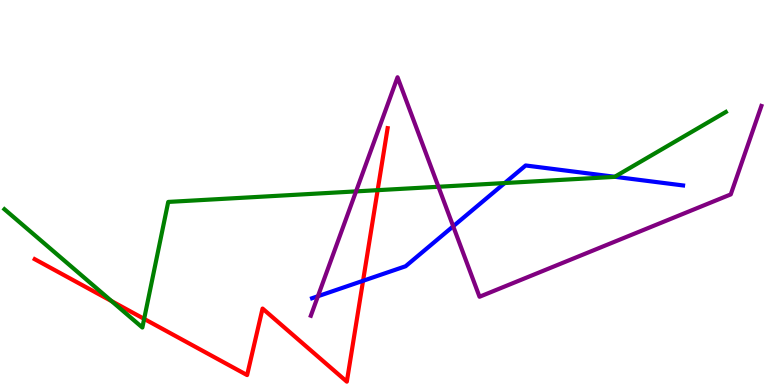[{'lines': ['blue', 'red'], 'intersections': [{'x': 4.68, 'y': 2.71}]}, {'lines': ['green', 'red'], 'intersections': [{'x': 1.44, 'y': 2.18}, {'x': 1.86, 'y': 1.72}, {'x': 4.87, 'y': 5.06}]}, {'lines': ['purple', 'red'], 'intersections': []}, {'lines': ['blue', 'green'], 'intersections': [{'x': 6.51, 'y': 5.25}, {'x': 7.93, 'y': 5.41}]}, {'lines': ['blue', 'purple'], 'intersections': [{'x': 4.1, 'y': 2.31}, {'x': 5.85, 'y': 4.12}]}, {'lines': ['green', 'purple'], 'intersections': [{'x': 4.59, 'y': 5.03}, {'x': 5.66, 'y': 5.15}]}]